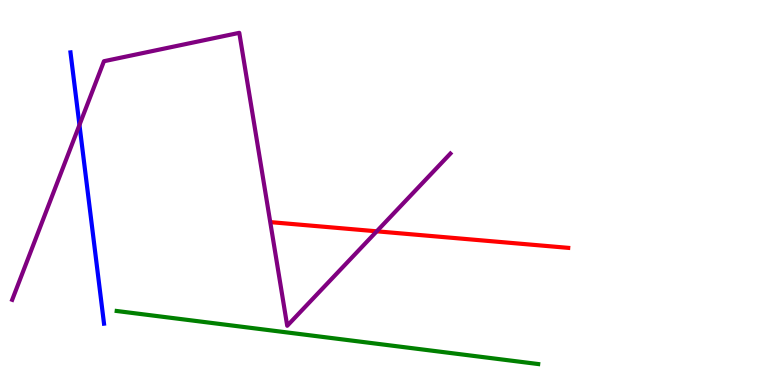[{'lines': ['blue', 'red'], 'intersections': []}, {'lines': ['green', 'red'], 'intersections': []}, {'lines': ['purple', 'red'], 'intersections': [{'x': 4.86, 'y': 3.99}]}, {'lines': ['blue', 'green'], 'intersections': []}, {'lines': ['blue', 'purple'], 'intersections': [{'x': 1.03, 'y': 6.75}]}, {'lines': ['green', 'purple'], 'intersections': []}]